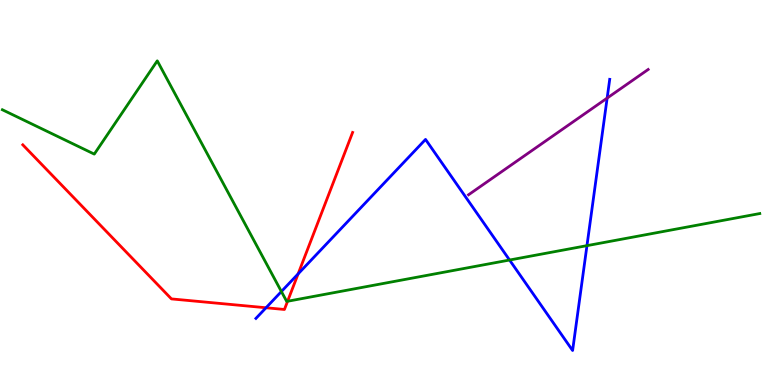[{'lines': ['blue', 'red'], 'intersections': [{'x': 3.43, 'y': 2.01}, {'x': 3.85, 'y': 2.89}]}, {'lines': ['green', 'red'], 'intersections': [{'x': 3.71, 'y': 2.18}]}, {'lines': ['purple', 'red'], 'intersections': []}, {'lines': ['blue', 'green'], 'intersections': [{'x': 3.63, 'y': 2.43}, {'x': 6.57, 'y': 3.25}, {'x': 7.57, 'y': 3.62}]}, {'lines': ['blue', 'purple'], 'intersections': [{'x': 7.83, 'y': 7.45}]}, {'lines': ['green', 'purple'], 'intersections': []}]